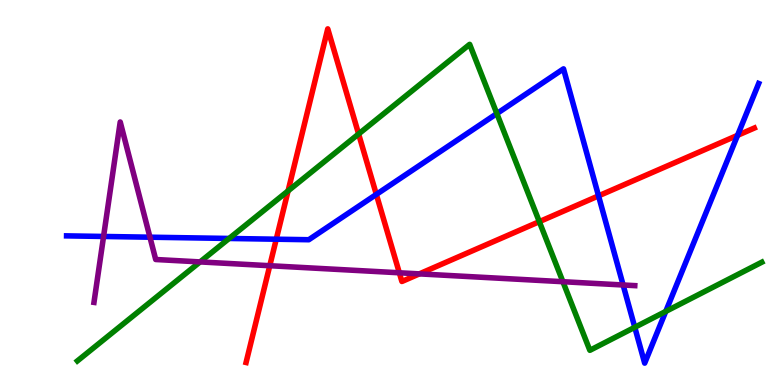[{'lines': ['blue', 'red'], 'intersections': [{'x': 3.56, 'y': 3.79}, {'x': 4.86, 'y': 4.95}, {'x': 7.72, 'y': 4.91}, {'x': 9.52, 'y': 6.48}]}, {'lines': ['green', 'red'], 'intersections': [{'x': 3.72, 'y': 5.04}, {'x': 4.63, 'y': 6.52}, {'x': 6.96, 'y': 4.24}]}, {'lines': ['purple', 'red'], 'intersections': [{'x': 3.48, 'y': 3.1}, {'x': 5.15, 'y': 2.91}, {'x': 5.41, 'y': 2.89}]}, {'lines': ['blue', 'green'], 'intersections': [{'x': 2.96, 'y': 3.81}, {'x': 6.41, 'y': 7.05}, {'x': 8.19, 'y': 1.5}, {'x': 8.59, 'y': 1.91}]}, {'lines': ['blue', 'purple'], 'intersections': [{'x': 1.34, 'y': 3.86}, {'x': 1.93, 'y': 3.84}, {'x': 8.04, 'y': 2.6}]}, {'lines': ['green', 'purple'], 'intersections': [{'x': 2.58, 'y': 3.2}, {'x': 7.26, 'y': 2.68}]}]